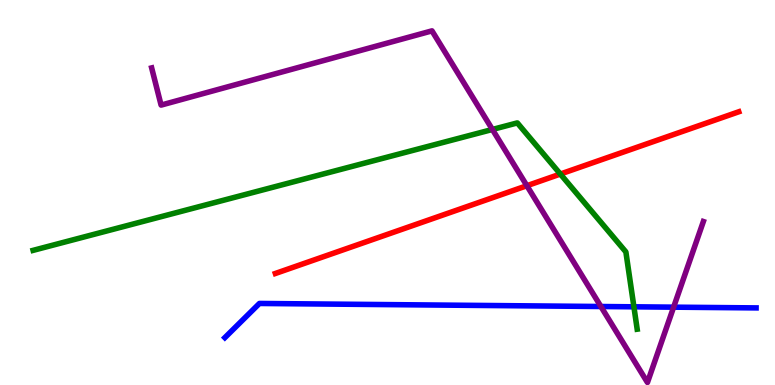[{'lines': ['blue', 'red'], 'intersections': []}, {'lines': ['green', 'red'], 'intersections': [{'x': 7.23, 'y': 5.48}]}, {'lines': ['purple', 'red'], 'intersections': [{'x': 6.8, 'y': 5.18}]}, {'lines': ['blue', 'green'], 'intersections': [{'x': 8.18, 'y': 2.03}]}, {'lines': ['blue', 'purple'], 'intersections': [{'x': 7.75, 'y': 2.04}, {'x': 8.69, 'y': 2.02}]}, {'lines': ['green', 'purple'], 'intersections': [{'x': 6.35, 'y': 6.64}]}]